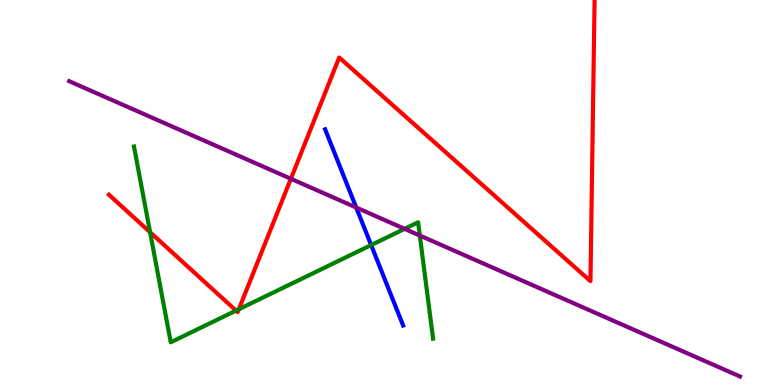[{'lines': ['blue', 'red'], 'intersections': []}, {'lines': ['green', 'red'], 'intersections': [{'x': 1.94, 'y': 3.97}, {'x': 3.05, 'y': 1.93}, {'x': 3.08, 'y': 1.97}]}, {'lines': ['purple', 'red'], 'intersections': [{'x': 3.75, 'y': 5.36}]}, {'lines': ['blue', 'green'], 'intersections': [{'x': 4.79, 'y': 3.63}]}, {'lines': ['blue', 'purple'], 'intersections': [{'x': 4.6, 'y': 4.61}]}, {'lines': ['green', 'purple'], 'intersections': [{'x': 5.22, 'y': 4.06}, {'x': 5.42, 'y': 3.88}]}]